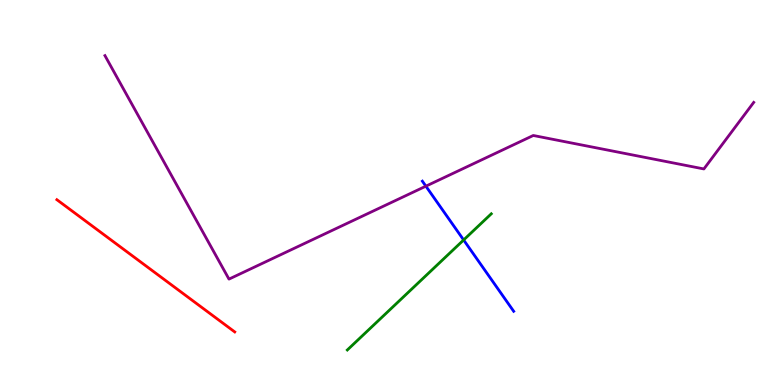[{'lines': ['blue', 'red'], 'intersections': []}, {'lines': ['green', 'red'], 'intersections': []}, {'lines': ['purple', 'red'], 'intersections': []}, {'lines': ['blue', 'green'], 'intersections': [{'x': 5.98, 'y': 3.77}]}, {'lines': ['blue', 'purple'], 'intersections': [{'x': 5.5, 'y': 5.16}]}, {'lines': ['green', 'purple'], 'intersections': []}]